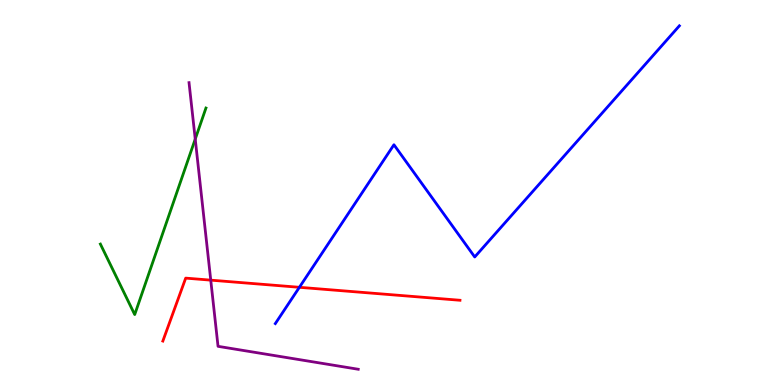[{'lines': ['blue', 'red'], 'intersections': [{'x': 3.86, 'y': 2.54}]}, {'lines': ['green', 'red'], 'intersections': []}, {'lines': ['purple', 'red'], 'intersections': [{'x': 2.72, 'y': 2.72}]}, {'lines': ['blue', 'green'], 'intersections': []}, {'lines': ['blue', 'purple'], 'intersections': []}, {'lines': ['green', 'purple'], 'intersections': [{'x': 2.52, 'y': 6.39}]}]